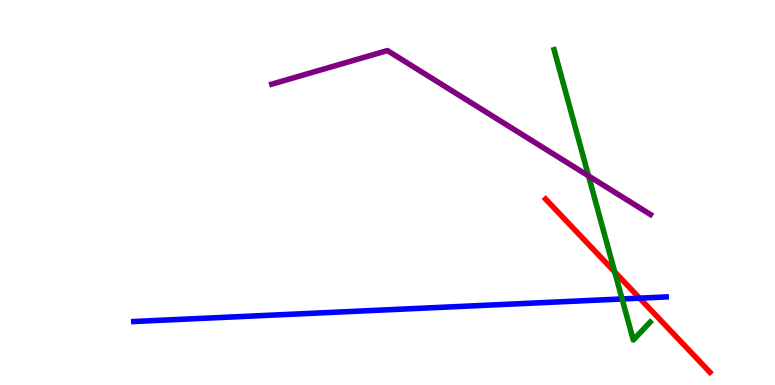[{'lines': ['blue', 'red'], 'intersections': [{'x': 8.25, 'y': 2.26}]}, {'lines': ['green', 'red'], 'intersections': [{'x': 7.93, 'y': 2.94}]}, {'lines': ['purple', 'red'], 'intersections': []}, {'lines': ['blue', 'green'], 'intersections': [{'x': 8.03, 'y': 2.23}]}, {'lines': ['blue', 'purple'], 'intersections': []}, {'lines': ['green', 'purple'], 'intersections': [{'x': 7.59, 'y': 5.43}]}]